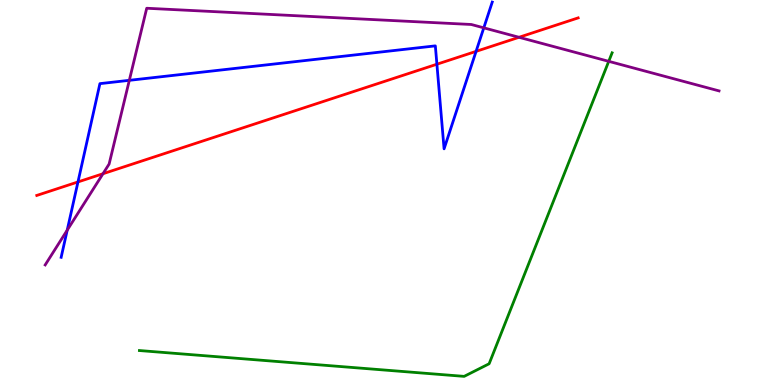[{'lines': ['blue', 'red'], 'intersections': [{'x': 1.01, 'y': 5.27}, {'x': 5.64, 'y': 8.33}, {'x': 6.14, 'y': 8.67}]}, {'lines': ['green', 'red'], 'intersections': []}, {'lines': ['purple', 'red'], 'intersections': [{'x': 1.33, 'y': 5.49}, {'x': 6.7, 'y': 9.03}]}, {'lines': ['blue', 'green'], 'intersections': []}, {'lines': ['blue', 'purple'], 'intersections': [{'x': 0.867, 'y': 4.02}, {'x': 1.67, 'y': 7.91}, {'x': 6.24, 'y': 9.28}]}, {'lines': ['green', 'purple'], 'intersections': [{'x': 7.85, 'y': 8.41}]}]